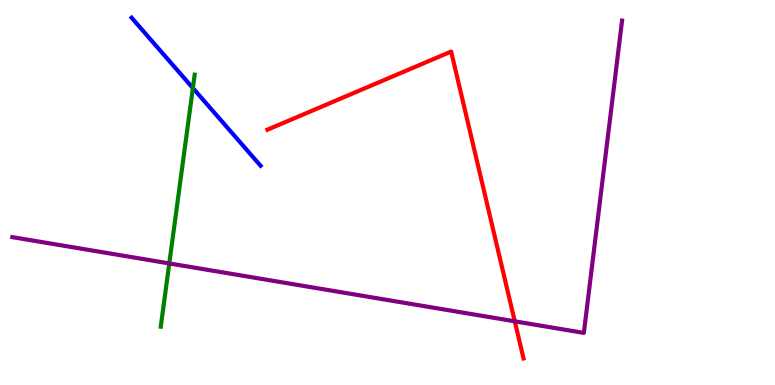[{'lines': ['blue', 'red'], 'intersections': []}, {'lines': ['green', 'red'], 'intersections': []}, {'lines': ['purple', 'red'], 'intersections': [{'x': 6.64, 'y': 1.65}]}, {'lines': ['blue', 'green'], 'intersections': [{'x': 2.49, 'y': 7.71}]}, {'lines': ['blue', 'purple'], 'intersections': []}, {'lines': ['green', 'purple'], 'intersections': [{'x': 2.18, 'y': 3.16}]}]